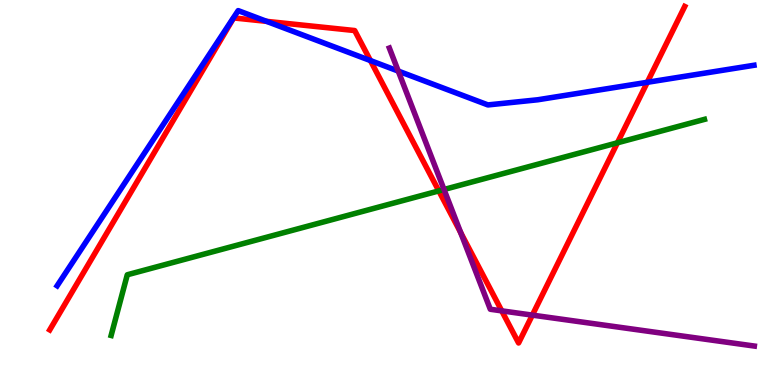[{'lines': ['blue', 'red'], 'intersections': [{'x': 3.44, 'y': 9.45}, {'x': 4.78, 'y': 8.43}, {'x': 8.35, 'y': 7.86}]}, {'lines': ['green', 'red'], 'intersections': [{'x': 5.66, 'y': 5.04}, {'x': 7.97, 'y': 6.29}]}, {'lines': ['purple', 'red'], 'intersections': [{'x': 5.94, 'y': 3.96}, {'x': 6.47, 'y': 1.93}, {'x': 6.87, 'y': 1.82}]}, {'lines': ['blue', 'green'], 'intersections': []}, {'lines': ['blue', 'purple'], 'intersections': [{'x': 5.14, 'y': 8.15}]}, {'lines': ['green', 'purple'], 'intersections': [{'x': 5.73, 'y': 5.08}]}]